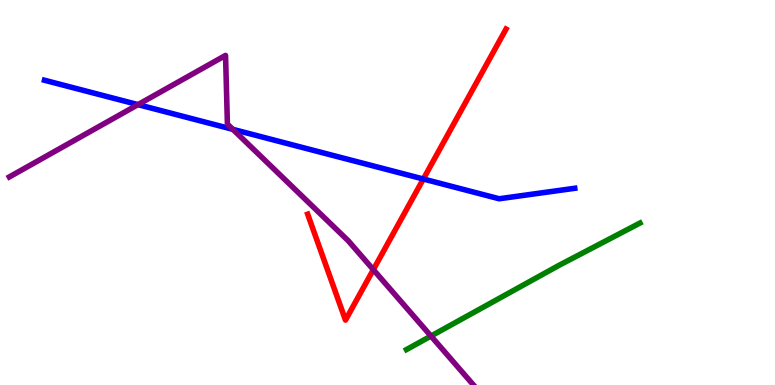[{'lines': ['blue', 'red'], 'intersections': [{'x': 5.46, 'y': 5.35}]}, {'lines': ['green', 'red'], 'intersections': []}, {'lines': ['purple', 'red'], 'intersections': [{'x': 4.82, 'y': 3.0}]}, {'lines': ['blue', 'green'], 'intersections': []}, {'lines': ['blue', 'purple'], 'intersections': [{'x': 1.78, 'y': 7.28}, {'x': 3.0, 'y': 6.64}]}, {'lines': ['green', 'purple'], 'intersections': [{'x': 5.56, 'y': 1.27}]}]